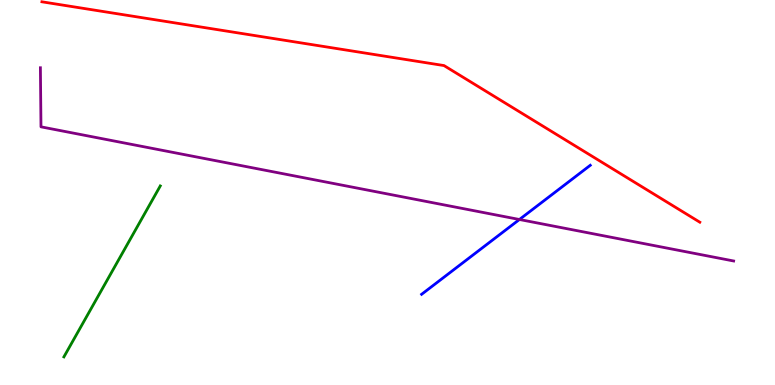[{'lines': ['blue', 'red'], 'intersections': []}, {'lines': ['green', 'red'], 'intersections': []}, {'lines': ['purple', 'red'], 'intersections': []}, {'lines': ['blue', 'green'], 'intersections': []}, {'lines': ['blue', 'purple'], 'intersections': [{'x': 6.7, 'y': 4.3}]}, {'lines': ['green', 'purple'], 'intersections': []}]